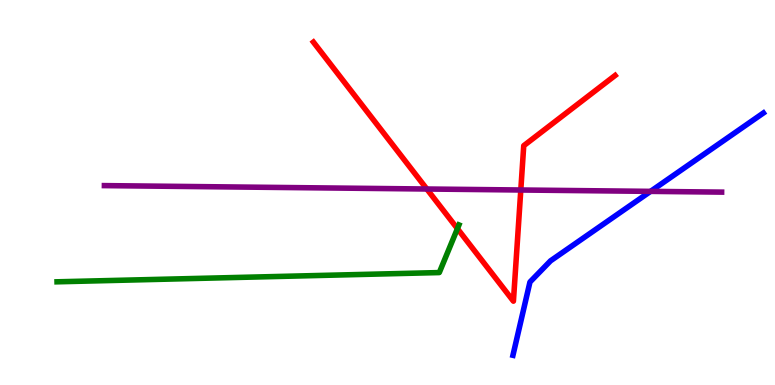[{'lines': ['blue', 'red'], 'intersections': []}, {'lines': ['green', 'red'], 'intersections': [{'x': 5.9, 'y': 4.06}]}, {'lines': ['purple', 'red'], 'intersections': [{'x': 5.51, 'y': 5.09}, {'x': 6.72, 'y': 5.06}]}, {'lines': ['blue', 'green'], 'intersections': []}, {'lines': ['blue', 'purple'], 'intersections': [{'x': 8.39, 'y': 5.03}]}, {'lines': ['green', 'purple'], 'intersections': []}]